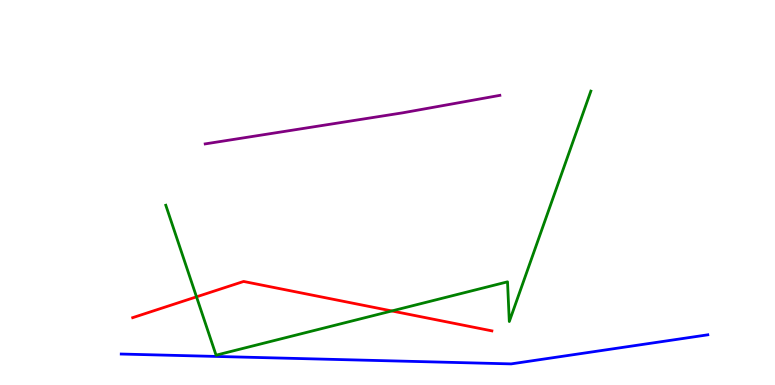[{'lines': ['blue', 'red'], 'intersections': []}, {'lines': ['green', 'red'], 'intersections': [{'x': 2.54, 'y': 2.29}, {'x': 5.06, 'y': 1.92}]}, {'lines': ['purple', 'red'], 'intersections': []}, {'lines': ['blue', 'green'], 'intersections': []}, {'lines': ['blue', 'purple'], 'intersections': []}, {'lines': ['green', 'purple'], 'intersections': []}]